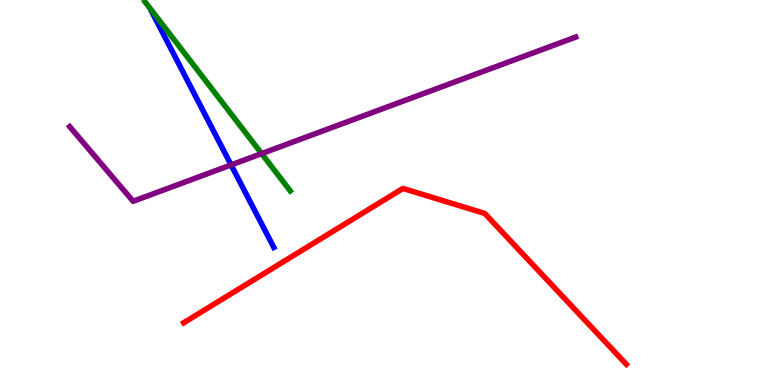[{'lines': ['blue', 'red'], 'intersections': []}, {'lines': ['green', 'red'], 'intersections': []}, {'lines': ['purple', 'red'], 'intersections': []}, {'lines': ['blue', 'green'], 'intersections': []}, {'lines': ['blue', 'purple'], 'intersections': [{'x': 2.98, 'y': 5.72}]}, {'lines': ['green', 'purple'], 'intersections': [{'x': 3.38, 'y': 6.01}]}]